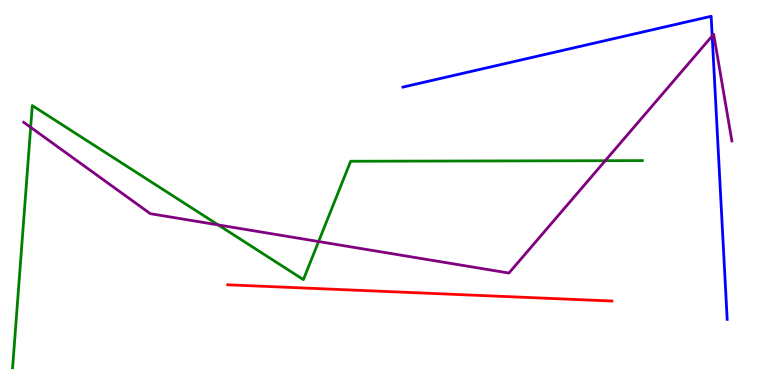[{'lines': ['blue', 'red'], 'intersections': []}, {'lines': ['green', 'red'], 'intersections': []}, {'lines': ['purple', 'red'], 'intersections': []}, {'lines': ['blue', 'green'], 'intersections': []}, {'lines': ['blue', 'purple'], 'intersections': [{'x': 9.19, 'y': 9.07}]}, {'lines': ['green', 'purple'], 'intersections': [{'x': 0.396, 'y': 6.69}, {'x': 2.82, 'y': 4.16}, {'x': 4.11, 'y': 3.73}, {'x': 7.81, 'y': 5.83}]}]